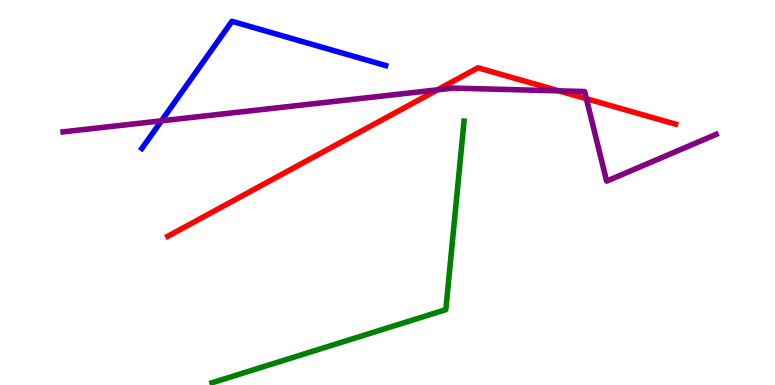[{'lines': ['blue', 'red'], 'intersections': []}, {'lines': ['green', 'red'], 'intersections': []}, {'lines': ['purple', 'red'], 'intersections': [{'x': 5.64, 'y': 7.67}, {'x': 7.21, 'y': 7.64}, {'x': 7.57, 'y': 7.44}]}, {'lines': ['blue', 'green'], 'intersections': []}, {'lines': ['blue', 'purple'], 'intersections': [{'x': 2.08, 'y': 6.86}]}, {'lines': ['green', 'purple'], 'intersections': []}]